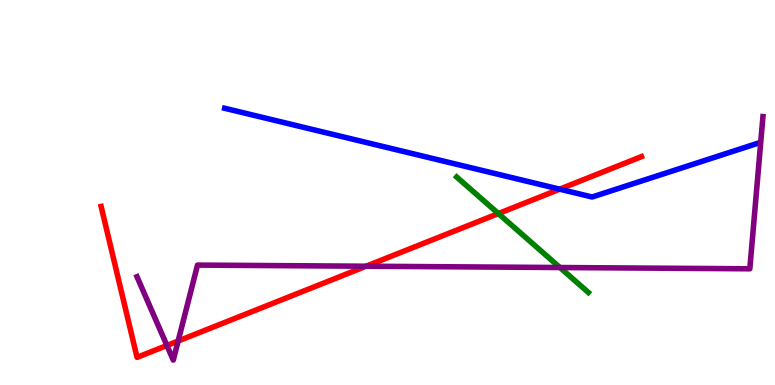[{'lines': ['blue', 'red'], 'intersections': [{'x': 7.22, 'y': 5.09}]}, {'lines': ['green', 'red'], 'intersections': [{'x': 6.43, 'y': 4.45}]}, {'lines': ['purple', 'red'], 'intersections': [{'x': 2.15, 'y': 1.03}, {'x': 2.3, 'y': 1.14}, {'x': 4.72, 'y': 3.09}]}, {'lines': ['blue', 'green'], 'intersections': []}, {'lines': ['blue', 'purple'], 'intersections': []}, {'lines': ['green', 'purple'], 'intersections': [{'x': 7.22, 'y': 3.05}]}]